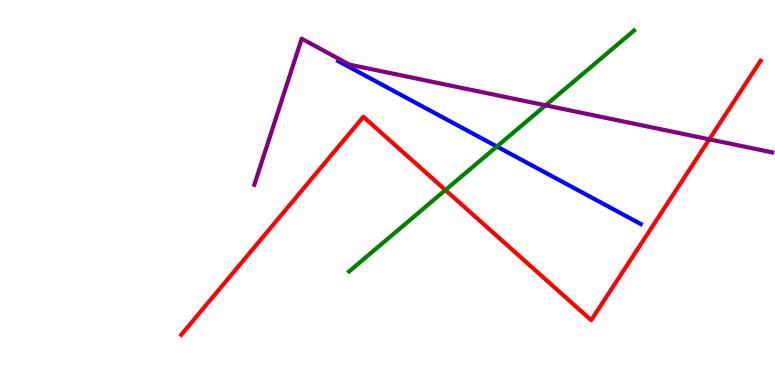[{'lines': ['blue', 'red'], 'intersections': []}, {'lines': ['green', 'red'], 'intersections': [{'x': 5.75, 'y': 5.06}]}, {'lines': ['purple', 'red'], 'intersections': [{'x': 9.15, 'y': 6.38}]}, {'lines': ['blue', 'green'], 'intersections': [{'x': 6.41, 'y': 6.19}]}, {'lines': ['blue', 'purple'], 'intersections': []}, {'lines': ['green', 'purple'], 'intersections': [{'x': 7.04, 'y': 7.26}]}]